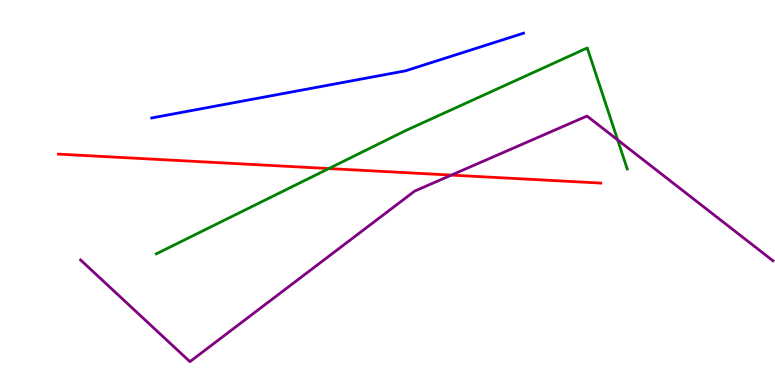[{'lines': ['blue', 'red'], 'intersections': []}, {'lines': ['green', 'red'], 'intersections': [{'x': 4.24, 'y': 5.62}]}, {'lines': ['purple', 'red'], 'intersections': [{'x': 5.82, 'y': 5.45}]}, {'lines': ['blue', 'green'], 'intersections': []}, {'lines': ['blue', 'purple'], 'intersections': []}, {'lines': ['green', 'purple'], 'intersections': [{'x': 7.97, 'y': 6.37}]}]